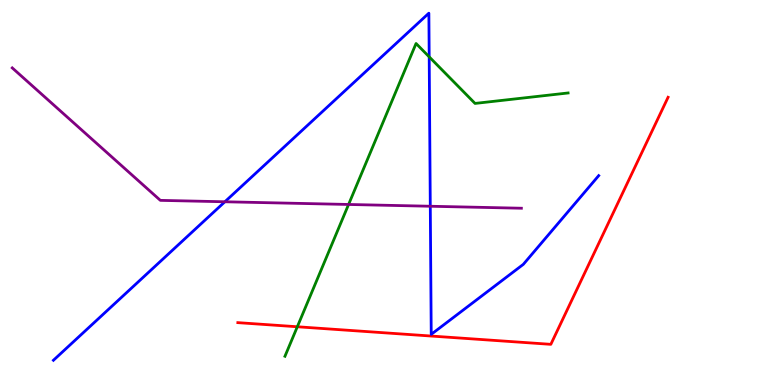[{'lines': ['blue', 'red'], 'intersections': []}, {'lines': ['green', 'red'], 'intersections': [{'x': 3.84, 'y': 1.51}]}, {'lines': ['purple', 'red'], 'intersections': []}, {'lines': ['blue', 'green'], 'intersections': [{'x': 5.54, 'y': 8.52}]}, {'lines': ['blue', 'purple'], 'intersections': [{'x': 2.9, 'y': 4.76}, {'x': 5.55, 'y': 4.64}]}, {'lines': ['green', 'purple'], 'intersections': [{'x': 4.5, 'y': 4.69}]}]